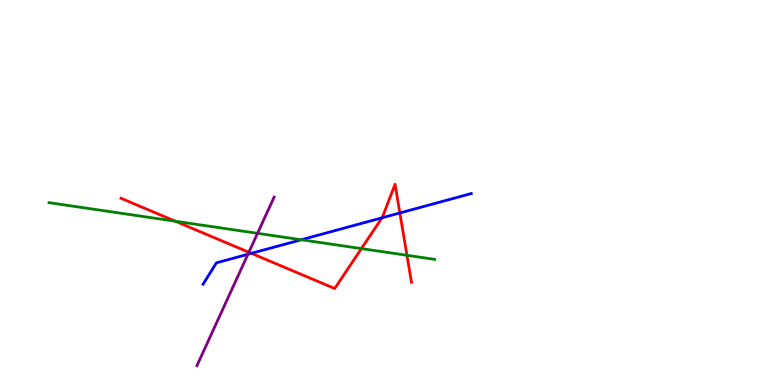[{'lines': ['blue', 'red'], 'intersections': [{'x': 3.24, 'y': 3.42}, {'x': 4.93, 'y': 4.34}, {'x': 5.16, 'y': 4.47}]}, {'lines': ['green', 'red'], 'intersections': [{'x': 2.26, 'y': 4.25}, {'x': 4.66, 'y': 3.54}, {'x': 5.25, 'y': 3.37}]}, {'lines': ['purple', 'red'], 'intersections': [{'x': 3.21, 'y': 3.45}]}, {'lines': ['blue', 'green'], 'intersections': [{'x': 3.89, 'y': 3.77}]}, {'lines': ['blue', 'purple'], 'intersections': [{'x': 3.2, 'y': 3.4}]}, {'lines': ['green', 'purple'], 'intersections': [{'x': 3.32, 'y': 3.94}]}]